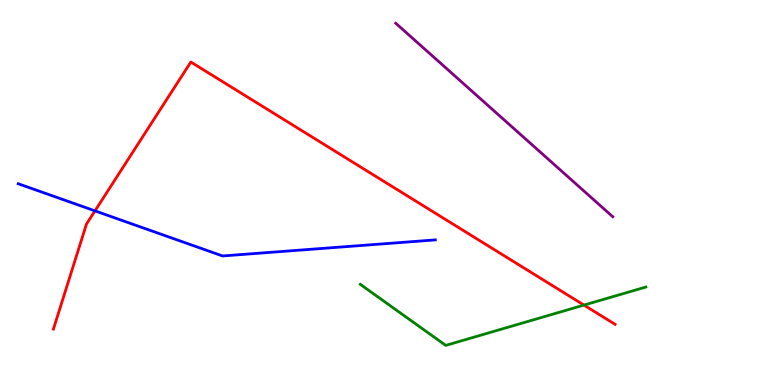[{'lines': ['blue', 'red'], 'intersections': [{'x': 1.23, 'y': 4.52}]}, {'lines': ['green', 'red'], 'intersections': [{'x': 7.54, 'y': 2.08}]}, {'lines': ['purple', 'red'], 'intersections': []}, {'lines': ['blue', 'green'], 'intersections': []}, {'lines': ['blue', 'purple'], 'intersections': []}, {'lines': ['green', 'purple'], 'intersections': []}]